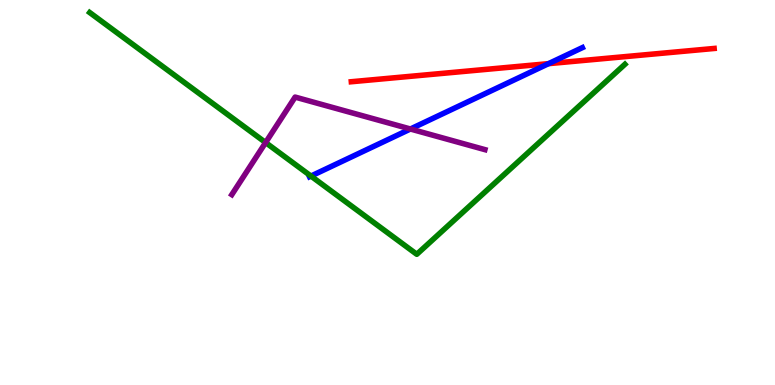[{'lines': ['blue', 'red'], 'intersections': [{'x': 7.08, 'y': 8.35}]}, {'lines': ['green', 'red'], 'intersections': []}, {'lines': ['purple', 'red'], 'intersections': []}, {'lines': ['blue', 'green'], 'intersections': [{'x': 4.01, 'y': 5.43}]}, {'lines': ['blue', 'purple'], 'intersections': [{'x': 5.3, 'y': 6.65}]}, {'lines': ['green', 'purple'], 'intersections': [{'x': 3.43, 'y': 6.3}]}]